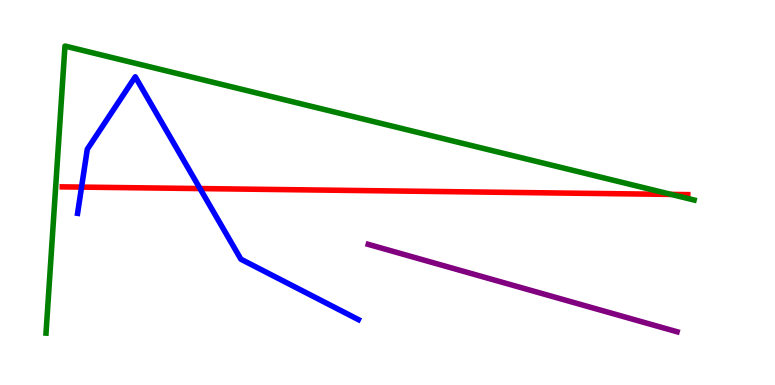[{'lines': ['blue', 'red'], 'intersections': [{'x': 1.05, 'y': 5.14}, {'x': 2.58, 'y': 5.1}]}, {'lines': ['green', 'red'], 'intersections': [{'x': 8.66, 'y': 4.95}]}, {'lines': ['purple', 'red'], 'intersections': []}, {'lines': ['blue', 'green'], 'intersections': []}, {'lines': ['blue', 'purple'], 'intersections': []}, {'lines': ['green', 'purple'], 'intersections': []}]